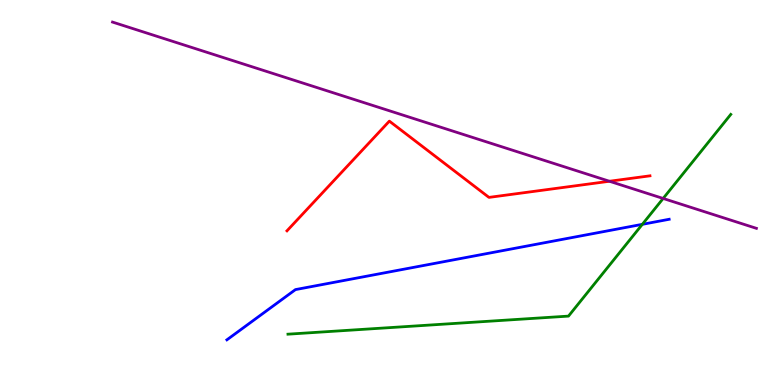[{'lines': ['blue', 'red'], 'intersections': []}, {'lines': ['green', 'red'], 'intersections': []}, {'lines': ['purple', 'red'], 'intersections': [{'x': 7.86, 'y': 5.29}]}, {'lines': ['blue', 'green'], 'intersections': [{'x': 8.29, 'y': 4.17}]}, {'lines': ['blue', 'purple'], 'intersections': []}, {'lines': ['green', 'purple'], 'intersections': [{'x': 8.56, 'y': 4.85}]}]